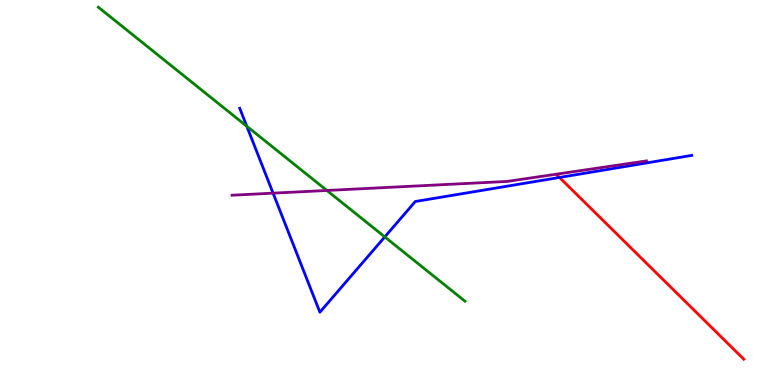[{'lines': ['blue', 'red'], 'intersections': [{'x': 7.22, 'y': 5.39}]}, {'lines': ['green', 'red'], 'intersections': []}, {'lines': ['purple', 'red'], 'intersections': []}, {'lines': ['blue', 'green'], 'intersections': [{'x': 3.18, 'y': 6.72}, {'x': 4.96, 'y': 3.85}]}, {'lines': ['blue', 'purple'], 'intersections': [{'x': 3.52, 'y': 4.98}]}, {'lines': ['green', 'purple'], 'intersections': [{'x': 4.22, 'y': 5.05}]}]